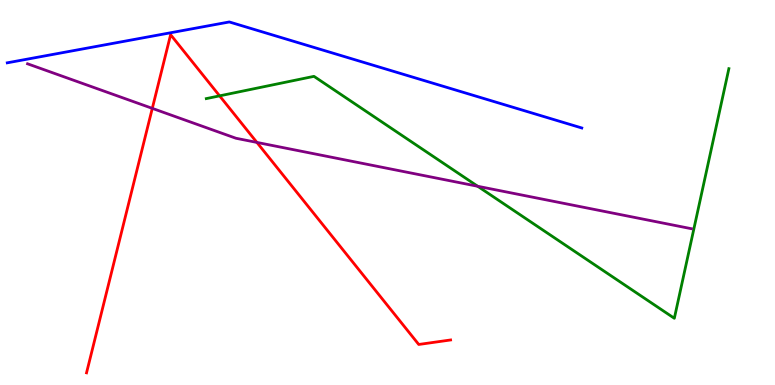[{'lines': ['blue', 'red'], 'intersections': []}, {'lines': ['green', 'red'], 'intersections': [{'x': 2.83, 'y': 7.51}]}, {'lines': ['purple', 'red'], 'intersections': [{'x': 1.97, 'y': 7.19}, {'x': 3.31, 'y': 6.3}]}, {'lines': ['blue', 'green'], 'intersections': []}, {'lines': ['blue', 'purple'], 'intersections': []}, {'lines': ['green', 'purple'], 'intersections': [{'x': 6.16, 'y': 5.16}]}]